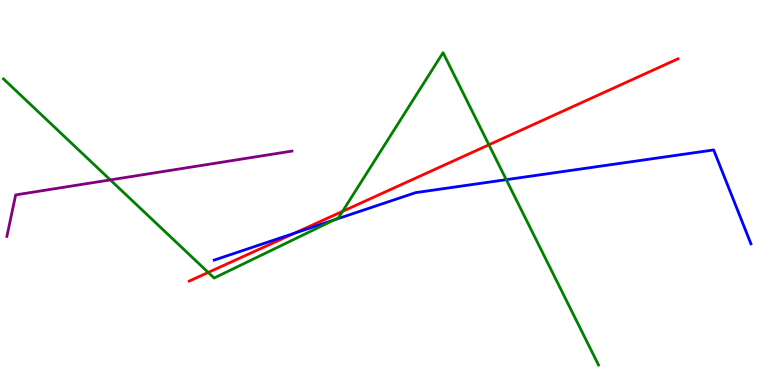[{'lines': ['blue', 'red'], 'intersections': [{'x': 3.8, 'y': 3.94}]}, {'lines': ['green', 'red'], 'intersections': [{'x': 2.69, 'y': 2.92}, {'x': 4.42, 'y': 4.51}, {'x': 6.31, 'y': 6.24}]}, {'lines': ['purple', 'red'], 'intersections': []}, {'lines': ['blue', 'green'], 'intersections': [{'x': 4.31, 'y': 4.29}, {'x': 6.53, 'y': 5.33}]}, {'lines': ['blue', 'purple'], 'intersections': []}, {'lines': ['green', 'purple'], 'intersections': [{'x': 1.42, 'y': 5.33}]}]